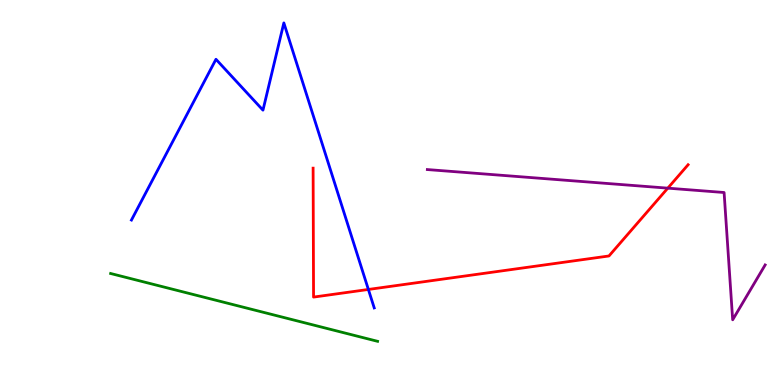[{'lines': ['blue', 'red'], 'intersections': [{'x': 4.75, 'y': 2.48}]}, {'lines': ['green', 'red'], 'intersections': []}, {'lines': ['purple', 'red'], 'intersections': [{'x': 8.62, 'y': 5.11}]}, {'lines': ['blue', 'green'], 'intersections': []}, {'lines': ['blue', 'purple'], 'intersections': []}, {'lines': ['green', 'purple'], 'intersections': []}]